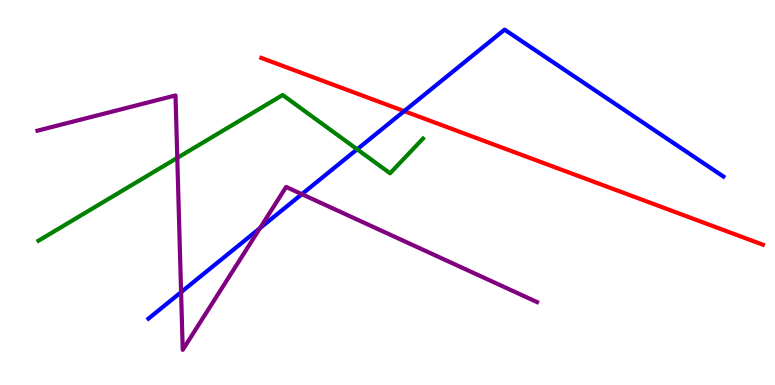[{'lines': ['blue', 'red'], 'intersections': [{'x': 5.22, 'y': 7.11}]}, {'lines': ['green', 'red'], 'intersections': []}, {'lines': ['purple', 'red'], 'intersections': []}, {'lines': ['blue', 'green'], 'intersections': [{'x': 4.61, 'y': 6.12}]}, {'lines': ['blue', 'purple'], 'intersections': [{'x': 2.34, 'y': 2.41}, {'x': 3.35, 'y': 4.07}, {'x': 3.89, 'y': 4.96}]}, {'lines': ['green', 'purple'], 'intersections': [{'x': 2.29, 'y': 5.9}]}]